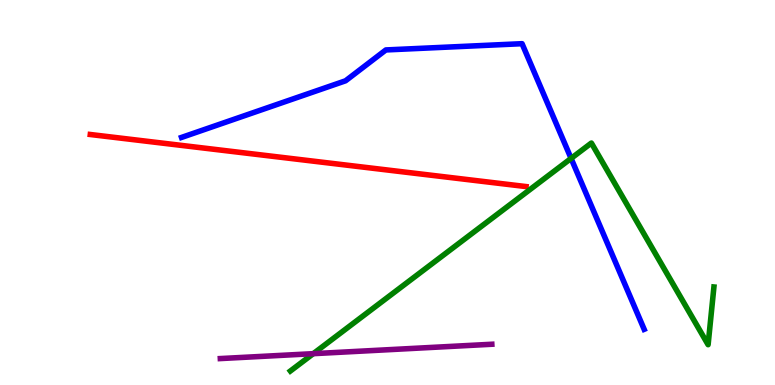[{'lines': ['blue', 'red'], 'intersections': []}, {'lines': ['green', 'red'], 'intersections': []}, {'lines': ['purple', 'red'], 'intersections': []}, {'lines': ['blue', 'green'], 'intersections': [{'x': 7.37, 'y': 5.89}]}, {'lines': ['blue', 'purple'], 'intersections': []}, {'lines': ['green', 'purple'], 'intersections': [{'x': 4.04, 'y': 0.814}]}]